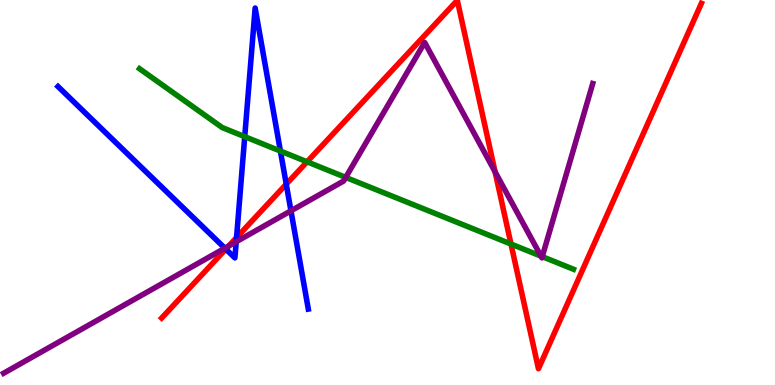[{'lines': ['blue', 'red'], 'intersections': [{'x': 2.91, 'y': 3.53}, {'x': 3.05, 'y': 3.83}, {'x': 3.69, 'y': 5.22}]}, {'lines': ['green', 'red'], 'intersections': [{'x': 3.96, 'y': 5.8}, {'x': 6.59, 'y': 3.66}]}, {'lines': ['purple', 'red'], 'intersections': [{'x': 2.95, 'y': 3.61}, {'x': 6.39, 'y': 5.54}]}, {'lines': ['blue', 'green'], 'intersections': [{'x': 3.16, 'y': 6.45}, {'x': 3.62, 'y': 6.08}]}, {'lines': ['blue', 'purple'], 'intersections': [{'x': 2.9, 'y': 3.55}, {'x': 3.05, 'y': 3.72}, {'x': 3.75, 'y': 4.52}]}, {'lines': ['green', 'purple'], 'intersections': [{'x': 4.46, 'y': 5.39}, {'x': 6.98, 'y': 3.35}, {'x': 7.0, 'y': 3.33}]}]